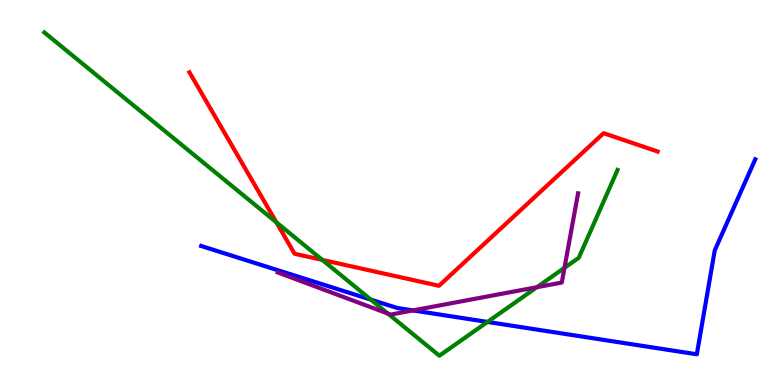[{'lines': ['blue', 'red'], 'intersections': []}, {'lines': ['green', 'red'], 'intersections': [{'x': 3.57, 'y': 4.23}, {'x': 4.16, 'y': 3.25}]}, {'lines': ['purple', 'red'], 'intersections': []}, {'lines': ['blue', 'green'], 'intersections': [{'x': 4.79, 'y': 2.22}, {'x': 6.29, 'y': 1.64}]}, {'lines': ['blue', 'purple'], 'intersections': [{'x': 5.33, 'y': 1.94}]}, {'lines': ['green', 'purple'], 'intersections': [{'x': 5.0, 'y': 1.86}, {'x': 6.93, 'y': 2.54}, {'x': 7.28, 'y': 3.04}]}]